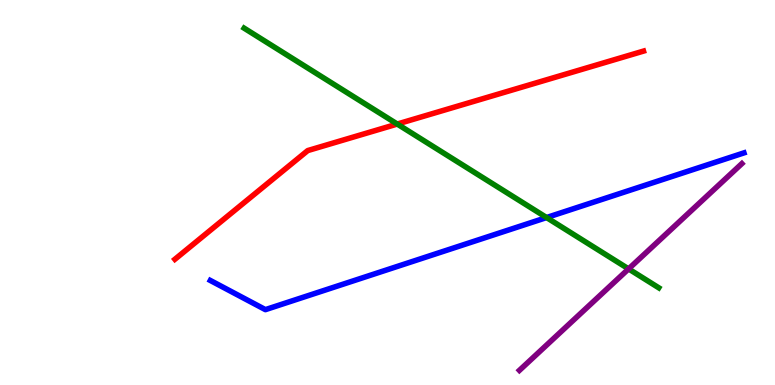[{'lines': ['blue', 'red'], 'intersections': []}, {'lines': ['green', 'red'], 'intersections': [{'x': 5.13, 'y': 6.78}]}, {'lines': ['purple', 'red'], 'intersections': []}, {'lines': ['blue', 'green'], 'intersections': [{'x': 7.05, 'y': 4.35}]}, {'lines': ['blue', 'purple'], 'intersections': []}, {'lines': ['green', 'purple'], 'intersections': [{'x': 8.11, 'y': 3.02}]}]